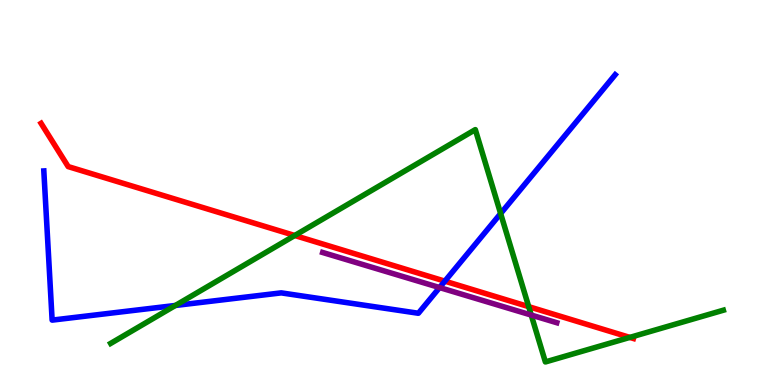[{'lines': ['blue', 'red'], 'intersections': [{'x': 5.74, 'y': 2.7}]}, {'lines': ['green', 'red'], 'intersections': [{'x': 3.8, 'y': 3.88}, {'x': 6.82, 'y': 2.03}, {'x': 8.13, 'y': 1.24}]}, {'lines': ['purple', 'red'], 'intersections': []}, {'lines': ['blue', 'green'], 'intersections': [{'x': 2.26, 'y': 2.07}, {'x': 6.46, 'y': 4.45}]}, {'lines': ['blue', 'purple'], 'intersections': [{'x': 5.67, 'y': 2.53}]}, {'lines': ['green', 'purple'], 'intersections': [{'x': 6.85, 'y': 1.82}]}]